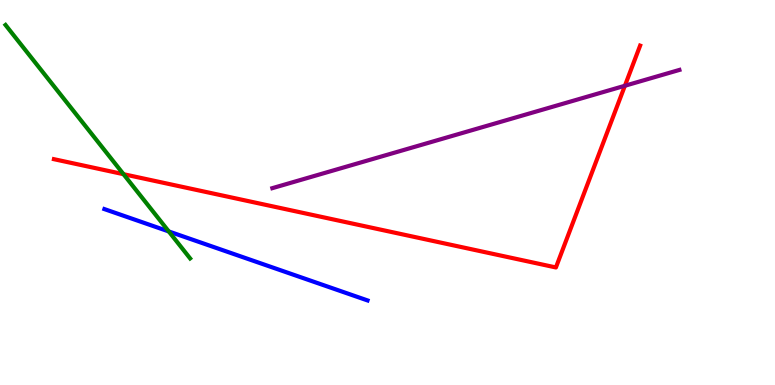[{'lines': ['blue', 'red'], 'intersections': []}, {'lines': ['green', 'red'], 'intersections': [{'x': 1.59, 'y': 5.48}]}, {'lines': ['purple', 'red'], 'intersections': [{'x': 8.06, 'y': 7.77}]}, {'lines': ['blue', 'green'], 'intersections': [{'x': 2.18, 'y': 3.99}]}, {'lines': ['blue', 'purple'], 'intersections': []}, {'lines': ['green', 'purple'], 'intersections': []}]